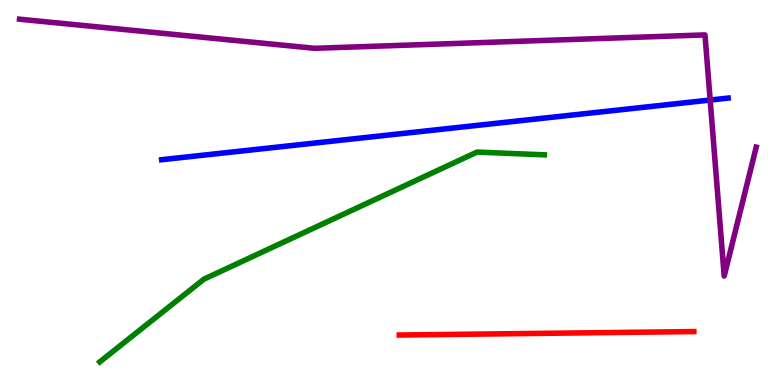[{'lines': ['blue', 'red'], 'intersections': []}, {'lines': ['green', 'red'], 'intersections': []}, {'lines': ['purple', 'red'], 'intersections': []}, {'lines': ['blue', 'green'], 'intersections': []}, {'lines': ['blue', 'purple'], 'intersections': [{'x': 9.16, 'y': 7.4}]}, {'lines': ['green', 'purple'], 'intersections': []}]